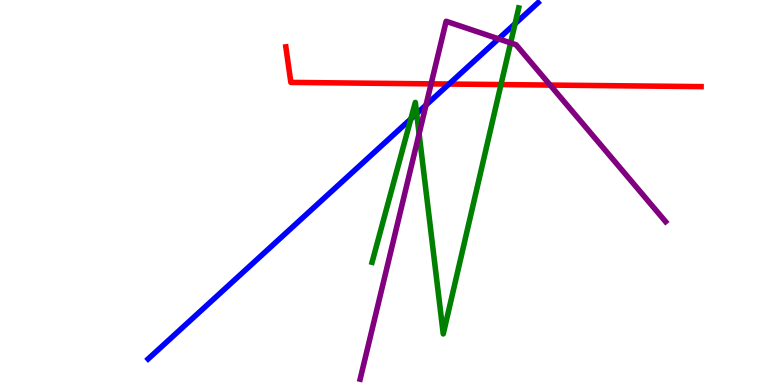[{'lines': ['blue', 'red'], 'intersections': [{'x': 5.79, 'y': 7.82}]}, {'lines': ['green', 'red'], 'intersections': [{'x': 6.46, 'y': 7.8}]}, {'lines': ['purple', 'red'], 'intersections': [{'x': 5.56, 'y': 7.82}, {'x': 7.1, 'y': 7.79}]}, {'lines': ['blue', 'green'], 'intersections': [{'x': 5.3, 'y': 6.91}, {'x': 5.38, 'y': 7.05}, {'x': 6.65, 'y': 9.38}]}, {'lines': ['blue', 'purple'], 'intersections': [{'x': 5.5, 'y': 7.27}, {'x': 6.43, 'y': 8.99}]}, {'lines': ['green', 'purple'], 'intersections': [{'x': 5.41, 'y': 6.53}, {'x': 6.59, 'y': 8.89}]}]